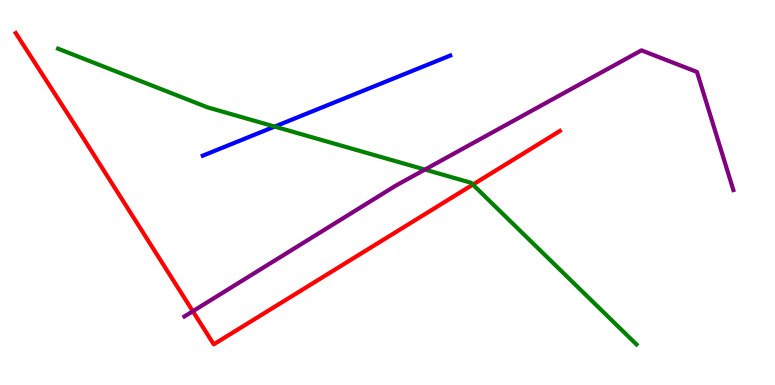[{'lines': ['blue', 'red'], 'intersections': []}, {'lines': ['green', 'red'], 'intersections': [{'x': 6.1, 'y': 5.2}]}, {'lines': ['purple', 'red'], 'intersections': [{'x': 2.49, 'y': 1.92}]}, {'lines': ['blue', 'green'], 'intersections': [{'x': 3.54, 'y': 6.71}]}, {'lines': ['blue', 'purple'], 'intersections': []}, {'lines': ['green', 'purple'], 'intersections': [{'x': 5.48, 'y': 5.6}]}]